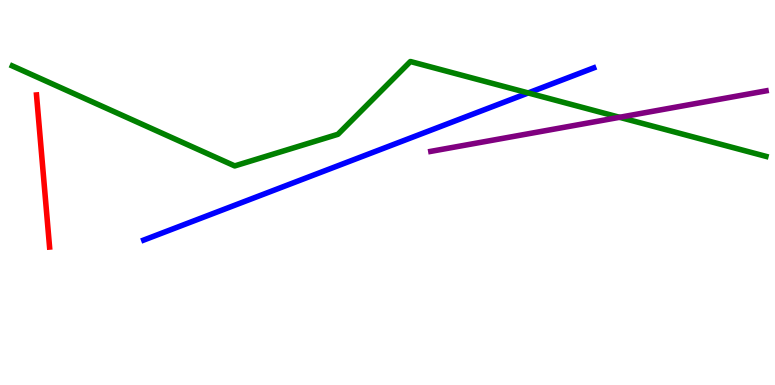[{'lines': ['blue', 'red'], 'intersections': []}, {'lines': ['green', 'red'], 'intersections': []}, {'lines': ['purple', 'red'], 'intersections': []}, {'lines': ['blue', 'green'], 'intersections': [{'x': 6.82, 'y': 7.59}]}, {'lines': ['blue', 'purple'], 'intersections': []}, {'lines': ['green', 'purple'], 'intersections': [{'x': 7.99, 'y': 6.95}]}]